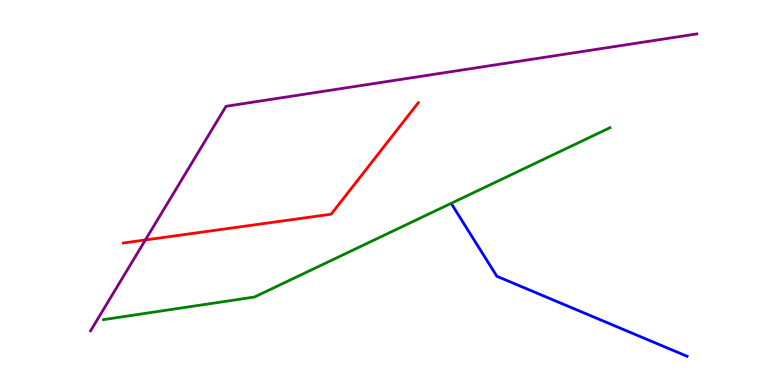[{'lines': ['blue', 'red'], 'intersections': []}, {'lines': ['green', 'red'], 'intersections': []}, {'lines': ['purple', 'red'], 'intersections': [{'x': 1.88, 'y': 3.77}]}, {'lines': ['blue', 'green'], 'intersections': []}, {'lines': ['blue', 'purple'], 'intersections': []}, {'lines': ['green', 'purple'], 'intersections': []}]